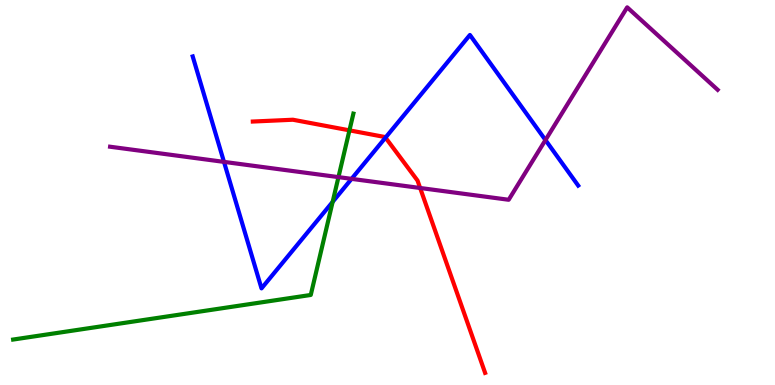[{'lines': ['blue', 'red'], 'intersections': [{'x': 4.97, 'y': 6.43}]}, {'lines': ['green', 'red'], 'intersections': [{'x': 4.51, 'y': 6.61}]}, {'lines': ['purple', 'red'], 'intersections': [{'x': 5.42, 'y': 5.12}]}, {'lines': ['blue', 'green'], 'intersections': [{'x': 4.29, 'y': 4.76}]}, {'lines': ['blue', 'purple'], 'intersections': [{'x': 2.89, 'y': 5.8}, {'x': 4.54, 'y': 5.35}, {'x': 7.04, 'y': 6.36}]}, {'lines': ['green', 'purple'], 'intersections': [{'x': 4.37, 'y': 5.4}]}]